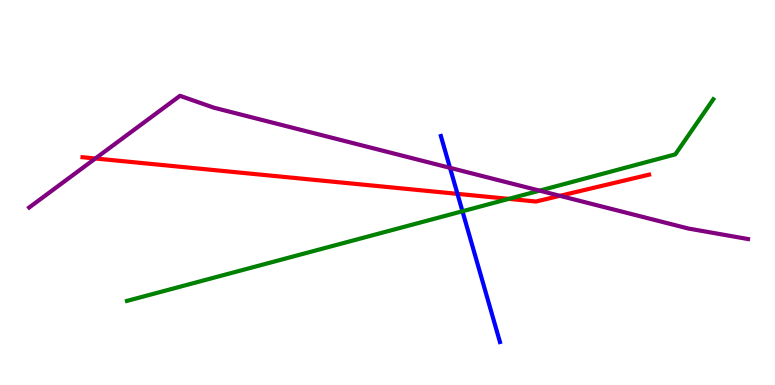[{'lines': ['blue', 'red'], 'intersections': [{'x': 5.9, 'y': 4.96}]}, {'lines': ['green', 'red'], 'intersections': [{'x': 6.57, 'y': 4.83}]}, {'lines': ['purple', 'red'], 'intersections': [{'x': 1.23, 'y': 5.88}, {'x': 7.22, 'y': 4.91}]}, {'lines': ['blue', 'green'], 'intersections': [{'x': 5.97, 'y': 4.51}]}, {'lines': ['blue', 'purple'], 'intersections': [{'x': 5.81, 'y': 5.64}]}, {'lines': ['green', 'purple'], 'intersections': [{'x': 6.96, 'y': 5.05}]}]